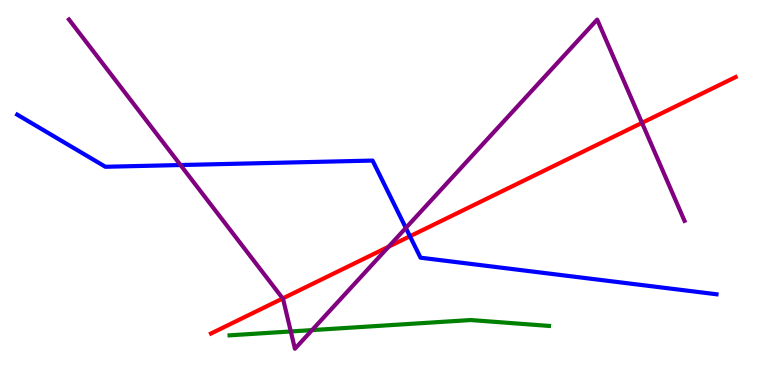[{'lines': ['blue', 'red'], 'intersections': [{'x': 5.29, 'y': 3.86}]}, {'lines': ['green', 'red'], 'intersections': []}, {'lines': ['purple', 'red'], 'intersections': [{'x': 3.65, 'y': 2.25}, {'x': 5.01, 'y': 3.59}, {'x': 8.28, 'y': 6.81}]}, {'lines': ['blue', 'green'], 'intersections': []}, {'lines': ['blue', 'purple'], 'intersections': [{'x': 2.33, 'y': 5.71}, {'x': 5.24, 'y': 4.08}]}, {'lines': ['green', 'purple'], 'intersections': [{'x': 3.75, 'y': 1.39}, {'x': 4.03, 'y': 1.43}]}]